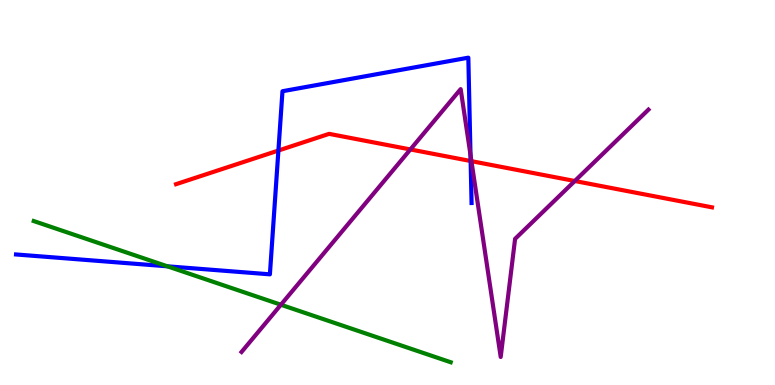[{'lines': ['blue', 'red'], 'intersections': [{'x': 3.59, 'y': 6.09}, {'x': 6.07, 'y': 5.82}]}, {'lines': ['green', 'red'], 'intersections': []}, {'lines': ['purple', 'red'], 'intersections': [{'x': 5.3, 'y': 6.12}, {'x': 6.08, 'y': 5.81}, {'x': 7.42, 'y': 5.3}]}, {'lines': ['blue', 'green'], 'intersections': [{'x': 2.16, 'y': 3.08}]}, {'lines': ['blue', 'purple'], 'intersections': [{'x': 6.07, 'y': 5.98}]}, {'lines': ['green', 'purple'], 'intersections': [{'x': 3.62, 'y': 2.08}]}]